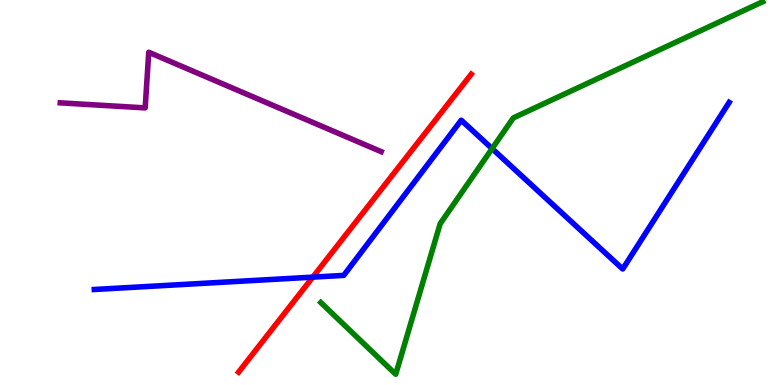[{'lines': ['blue', 'red'], 'intersections': [{'x': 4.04, 'y': 2.8}]}, {'lines': ['green', 'red'], 'intersections': []}, {'lines': ['purple', 'red'], 'intersections': []}, {'lines': ['blue', 'green'], 'intersections': [{'x': 6.35, 'y': 6.14}]}, {'lines': ['blue', 'purple'], 'intersections': []}, {'lines': ['green', 'purple'], 'intersections': []}]